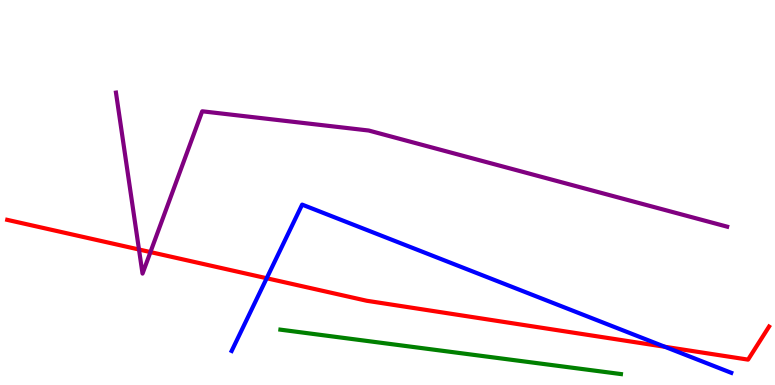[{'lines': ['blue', 'red'], 'intersections': [{'x': 3.44, 'y': 2.77}, {'x': 8.58, 'y': 0.993}]}, {'lines': ['green', 'red'], 'intersections': []}, {'lines': ['purple', 'red'], 'intersections': [{'x': 1.79, 'y': 3.52}, {'x': 1.94, 'y': 3.45}]}, {'lines': ['blue', 'green'], 'intersections': []}, {'lines': ['blue', 'purple'], 'intersections': []}, {'lines': ['green', 'purple'], 'intersections': []}]